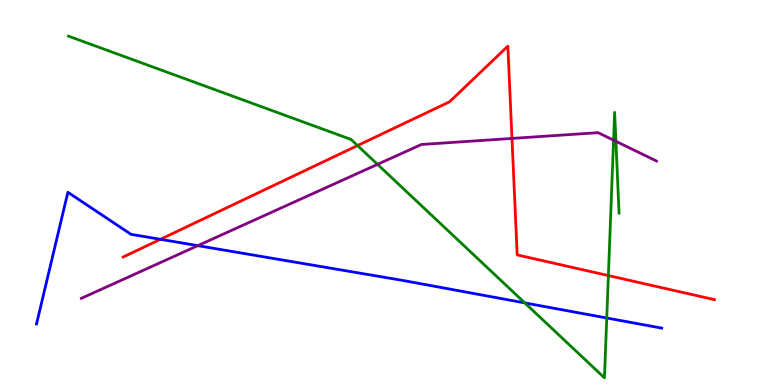[{'lines': ['blue', 'red'], 'intersections': [{'x': 2.07, 'y': 3.78}]}, {'lines': ['green', 'red'], 'intersections': [{'x': 4.61, 'y': 6.22}, {'x': 7.85, 'y': 2.84}]}, {'lines': ['purple', 'red'], 'intersections': [{'x': 6.61, 'y': 6.4}]}, {'lines': ['blue', 'green'], 'intersections': [{'x': 6.77, 'y': 2.13}, {'x': 7.83, 'y': 1.74}]}, {'lines': ['blue', 'purple'], 'intersections': [{'x': 2.55, 'y': 3.62}]}, {'lines': ['green', 'purple'], 'intersections': [{'x': 4.87, 'y': 5.73}, {'x': 7.92, 'y': 6.36}, {'x': 7.95, 'y': 6.33}]}]